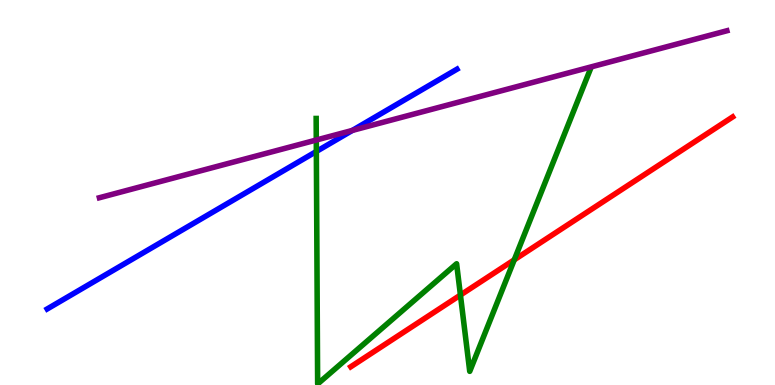[{'lines': ['blue', 'red'], 'intersections': []}, {'lines': ['green', 'red'], 'intersections': [{'x': 5.94, 'y': 2.34}, {'x': 6.64, 'y': 3.25}]}, {'lines': ['purple', 'red'], 'intersections': []}, {'lines': ['blue', 'green'], 'intersections': [{'x': 4.08, 'y': 6.07}]}, {'lines': ['blue', 'purple'], 'intersections': [{'x': 4.55, 'y': 6.61}]}, {'lines': ['green', 'purple'], 'intersections': [{'x': 4.08, 'y': 6.36}]}]